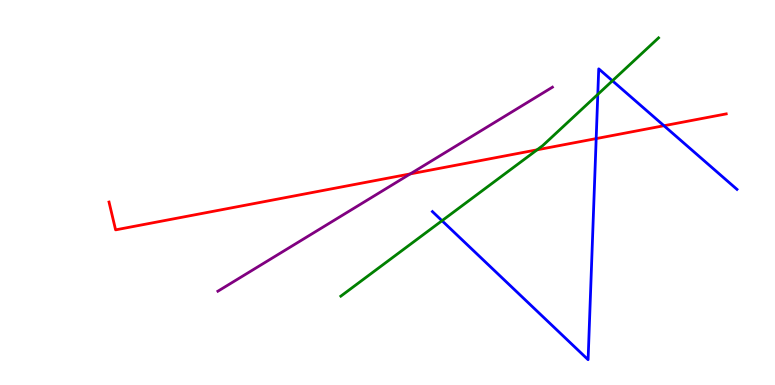[{'lines': ['blue', 'red'], 'intersections': [{'x': 7.69, 'y': 6.4}, {'x': 8.57, 'y': 6.73}]}, {'lines': ['green', 'red'], 'intersections': [{'x': 6.93, 'y': 6.11}]}, {'lines': ['purple', 'red'], 'intersections': [{'x': 5.29, 'y': 5.48}]}, {'lines': ['blue', 'green'], 'intersections': [{'x': 5.7, 'y': 4.27}, {'x': 7.71, 'y': 7.55}, {'x': 7.9, 'y': 7.9}]}, {'lines': ['blue', 'purple'], 'intersections': []}, {'lines': ['green', 'purple'], 'intersections': []}]